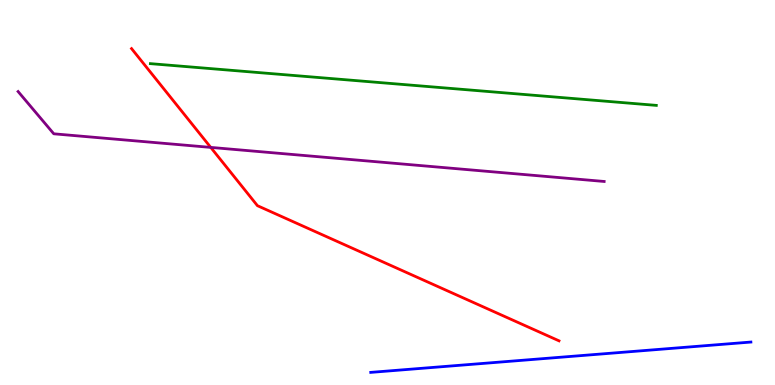[{'lines': ['blue', 'red'], 'intersections': []}, {'lines': ['green', 'red'], 'intersections': []}, {'lines': ['purple', 'red'], 'intersections': [{'x': 2.72, 'y': 6.17}]}, {'lines': ['blue', 'green'], 'intersections': []}, {'lines': ['blue', 'purple'], 'intersections': []}, {'lines': ['green', 'purple'], 'intersections': []}]